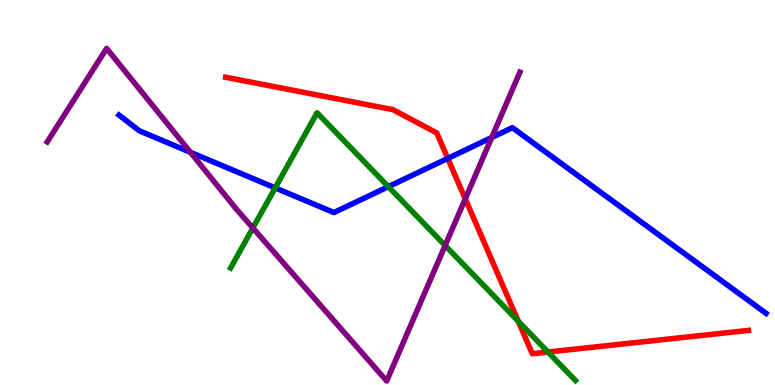[{'lines': ['blue', 'red'], 'intersections': [{'x': 5.78, 'y': 5.89}]}, {'lines': ['green', 'red'], 'intersections': [{'x': 6.69, 'y': 1.66}, {'x': 7.07, 'y': 0.856}]}, {'lines': ['purple', 'red'], 'intersections': [{'x': 6.0, 'y': 4.84}]}, {'lines': ['blue', 'green'], 'intersections': [{'x': 3.55, 'y': 5.12}, {'x': 5.01, 'y': 5.15}]}, {'lines': ['blue', 'purple'], 'intersections': [{'x': 2.46, 'y': 6.04}, {'x': 6.34, 'y': 6.43}]}, {'lines': ['green', 'purple'], 'intersections': [{'x': 3.26, 'y': 4.08}, {'x': 5.74, 'y': 3.62}]}]